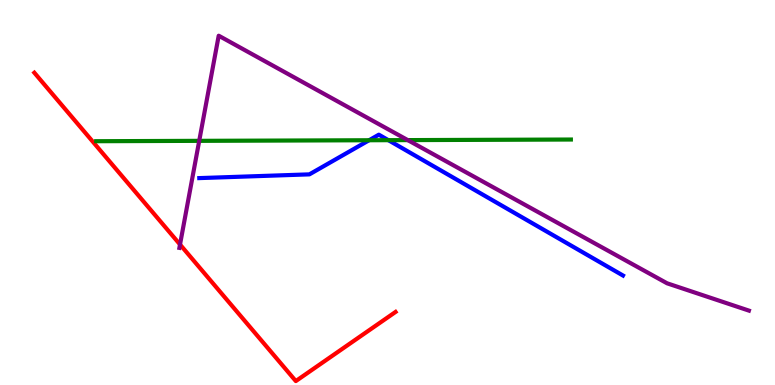[{'lines': ['blue', 'red'], 'intersections': []}, {'lines': ['green', 'red'], 'intersections': []}, {'lines': ['purple', 'red'], 'intersections': [{'x': 2.32, 'y': 3.65}]}, {'lines': ['blue', 'green'], 'intersections': [{'x': 4.76, 'y': 6.36}, {'x': 5.01, 'y': 6.36}]}, {'lines': ['blue', 'purple'], 'intersections': []}, {'lines': ['green', 'purple'], 'intersections': [{'x': 2.57, 'y': 6.34}, {'x': 5.26, 'y': 6.36}]}]